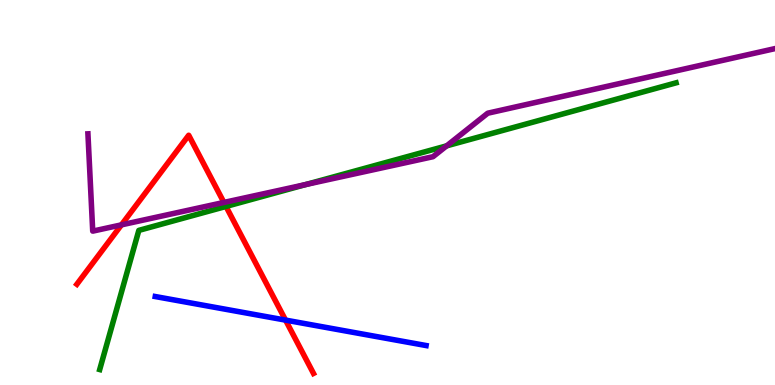[{'lines': ['blue', 'red'], 'intersections': [{'x': 3.68, 'y': 1.69}]}, {'lines': ['green', 'red'], 'intersections': [{'x': 2.92, 'y': 4.64}]}, {'lines': ['purple', 'red'], 'intersections': [{'x': 1.57, 'y': 4.16}, {'x': 2.89, 'y': 4.74}]}, {'lines': ['blue', 'green'], 'intersections': []}, {'lines': ['blue', 'purple'], 'intersections': []}, {'lines': ['green', 'purple'], 'intersections': [{'x': 3.95, 'y': 5.21}, {'x': 5.76, 'y': 6.21}]}]